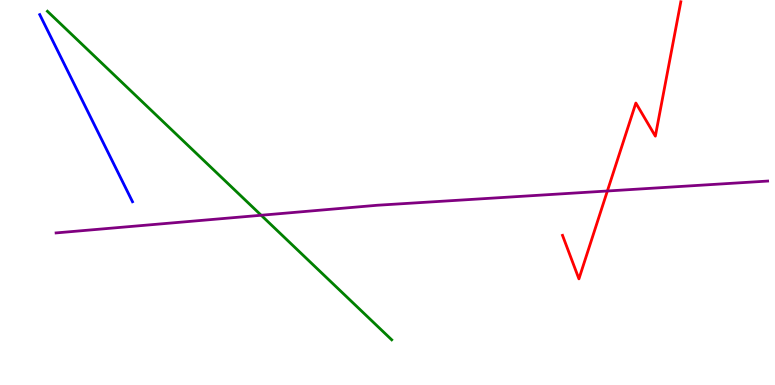[{'lines': ['blue', 'red'], 'intersections': []}, {'lines': ['green', 'red'], 'intersections': []}, {'lines': ['purple', 'red'], 'intersections': [{'x': 7.84, 'y': 5.04}]}, {'lines': ['blue', 'green'], 'intersections': []}, {'lines': ['blue', 'purple'], 'intersections': []}, {'lines': ['green', 'purple'], 'intersections': [{'x': 3.37, 'y': 4.41}]}]